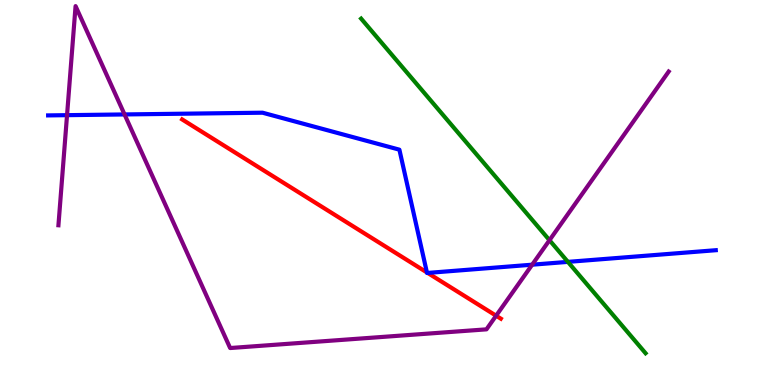[{'lines': ['blue', 'red'], 'intersections': [{'x': 5.51, 'y': 2.92}, {'x': 5.52, 'y': 2.91}]}, {'lines': ['green', 'red'], 'intersections': []}, {'lines': ['purple', 'red'], 'intersections': [{'x': 6.4, 'y': 1.8}]}, {'lines': ['blue', 'green'], 'intersections': [{'x': 7.33, 'y': 3.2}]}, {'lines': ['blue', 'purple'], 'intersections': [{'x': 0.865, 'y': 7.01}, {'x': 1.61, 'y': 7.03}, {'x': 6.87, 'y': 3.12}]}, {'lines': ['green', 'purple'], 'intersections': [{'x': 7.09, 'y': 3.76}]}]